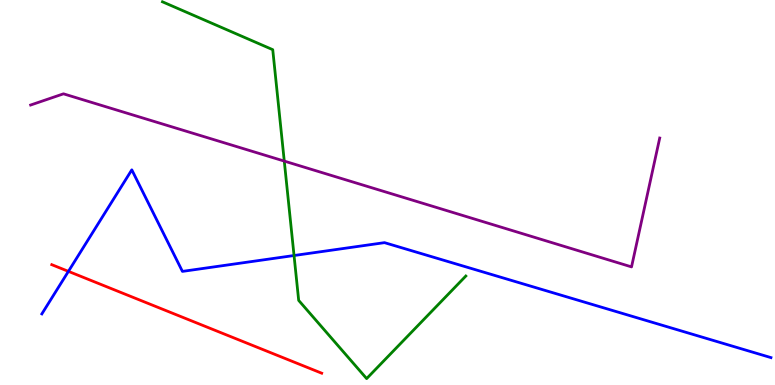[{'lines': ['blue', 'red'], 'intersections': [{'x': 0.883, 'y': 2.95}]}, {'lines': ['green', 'red'], 'intersections': []}, {'lines': ['purple', 'red'], 'intersections': []}, {'lines': ['blue', 'green'], 'intersections': [{'x': 3.79, 'y': 3.36}]}, {'lines': ['blue', 'purple'], 'intersections': []}, {'lines': ['green', 'purple'], 'intersections': [{'x': 3.67, 'y': 5.82}]}]